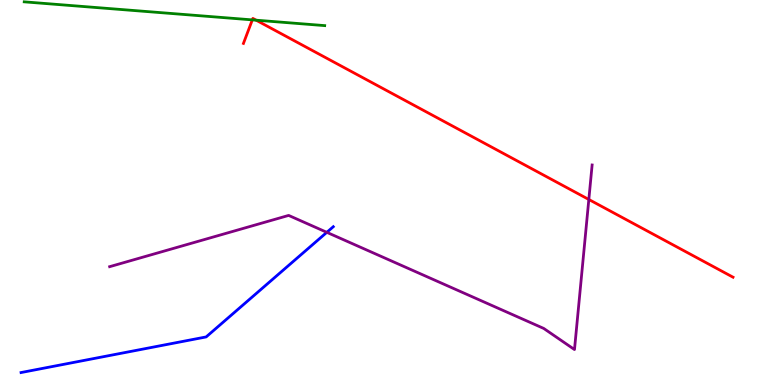[{'lines': ['blue', 'red'], 'intersections': []}, {'lines': ['green', 'red'], 'intersections': [{'x': 3.26, 'y': 9.48}, {'x': 3.31, 'y': 9.48}]}, {'lines': ['purple', 'red'], 'intersections': [{'x': 7.6, 'y': 4.82}]}, {'lines': ['blue', 'green'], 'intersections': []}, {'lines': ['blue', 'purple'], 'intersections': [{'x': 4.22, 'y': 3.97}]}, {'lines': ['green', 'purple'], 'intersections': []}]